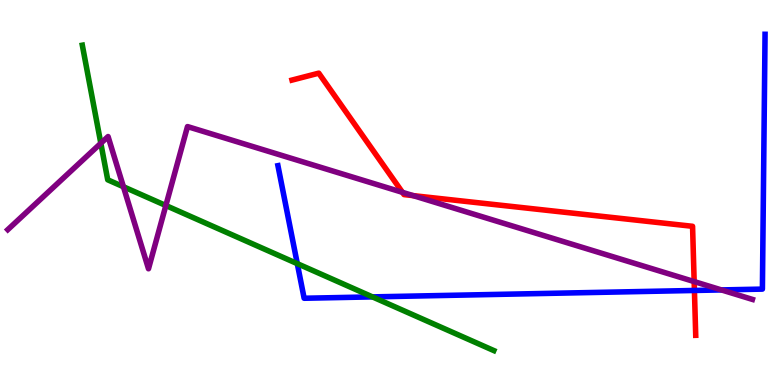[{'lines': ['blue', 'red'], 'intersections': [{'x': 8.96, 'y': 2.46}]}, {'lines': ['green', 'red'], 'intersections': []}, {'lines': ['purple', 'red'], 'intersections': [{'x': 5.19, 'y': 5.0}, {'x': 5.33, 'y': 4.92}, {'x': 8.96, 'y': 2.69}]}, {'lines': ['blue', 'green'], 'intersections': [{'x': 3.84, 'y': 3.15}, {'x': 4.81, 'y': 2.29}]}, {'lines': ['blue', 'purple'], 'intersections': [{'x': 9.31, 'y': 2.47}]}, {'lines': ['green', 'purple'], 'intersections': [{'x': 1.3, 'y': 6.28}, {'x': 1.59, 'y': 5.15}, {'x': 2.14, 'y': 4.66}]}]